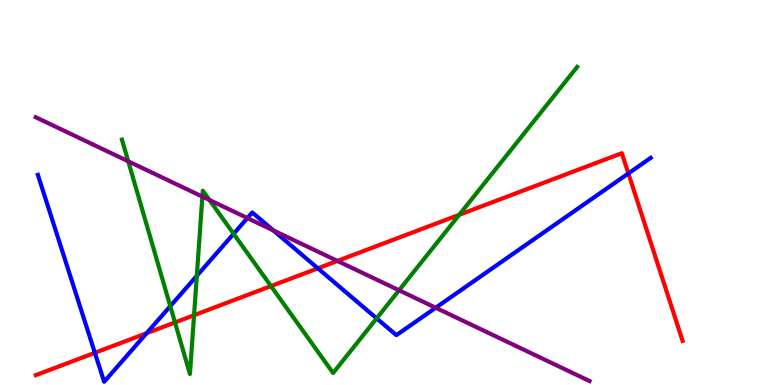[{'lines': ['blue', 'red'], 'intersections': [{'x': 1.22, 'y': 0.836}, {'x': 1.89, 'y': 1.35}, {'x': 4.1, 'y': 3.03}, {'x': 8.11, 'y': 5.5}]}, {'lines': ['green', 'red'], 'intersections': [{'x': 2.26, 'y': 1.62}, {'x': 2.5, 'y': 1.81}, {'x': 3.5, 'y': 2.57}, {'x': 5.93, 'y': 4.42}]}, {'lines': ['purple', 'red'], 'intersections': [{'x': 4.35, 'y': 3.22}]}, {'lines': ['blue', 'green'], 'intersections': [{'x': 2.2, 'y': 2.05}, {'x': 2.54, 'y': 2.84}, {'x': 3.01, 'y': 3.93}, {'x': 4.86, 'y': 1.73}]}, {'lines': ['blue', 'purple'], 'intersections': [{'x': 3.19, 'y': 4.34}, {'x': 3.53, 'y': 4.02}, {'x': 5.62, 'y': 2.01}]}, {'lines': ['green', 'purple'], 'intersections': [{'x': 1.65, 'y': 5.81}, {'x': 2.61, 'y': 4.89}, {'x': 2.7, 'y': 4.81}, {'x': 5.15, 'y': 2.46}]}]